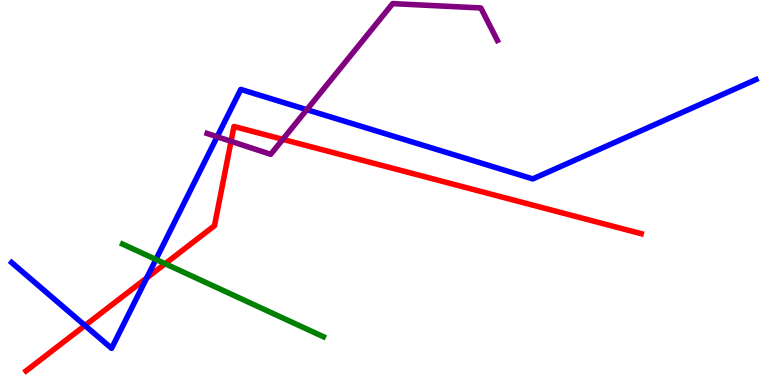[{'lines': ['blue', 'red'], 'intersections': [{'x': 1.1, 'y': 1.55}, {'x': 1.89, 'y': 2.78}]}, {'lines': ['green', 'red'], 'intersections': [{'x': 2.13, 'y': 3.15}]}, {'lines': ['purple', 'red'], 'intersections': [{'x': 2.98, 'y': 6.33}, {'x': 3.65, 'y': 6.38}]}, {'lines': ['blue', 'green'], 'intersections': [{'x': 2.01, 'y': 3.26}]}, {'lines': ['blue', 'purple'], 'intersections': [{'x': 2.8, 'y': 6.45}, {'x': 3.96, 'y': 7.15}]}, {'lines': ['green', 'purple'], 'intersections': []}]